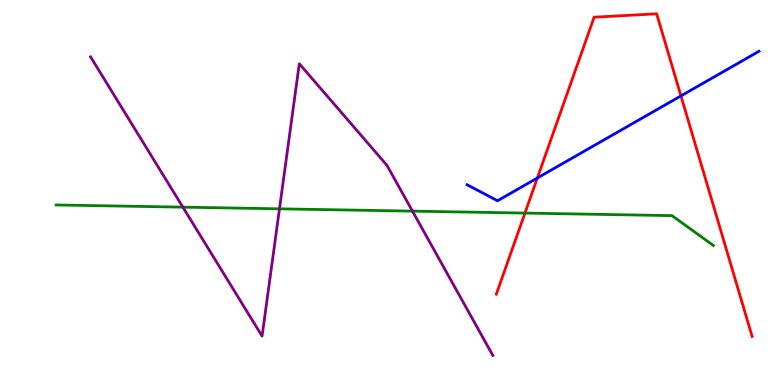[{'lines': ['blue', 'red'], 'intersections': [{'x': 6.93, 'y': 5.38}, {'x': 8.79, 'y': 7.51}]}, {'lines': ['green', 'red'], 'intersections': [{'x': 6.77, 'y': 4.47}]}, {'lines': ['purple', 'red'], 'intersections': []}, {'lines': ['blue', 'green'], 'intersections': []}, {'lines': ['blue', 'purple'], 'intersections': []}, {'lines': ['green', 'purple'], 'intersections': [{'x': 2.36, 'y': 4.62}, {'x': 3.61, 'y': 4.58}, {'x': 5.32, 'y': 4.52}]}]